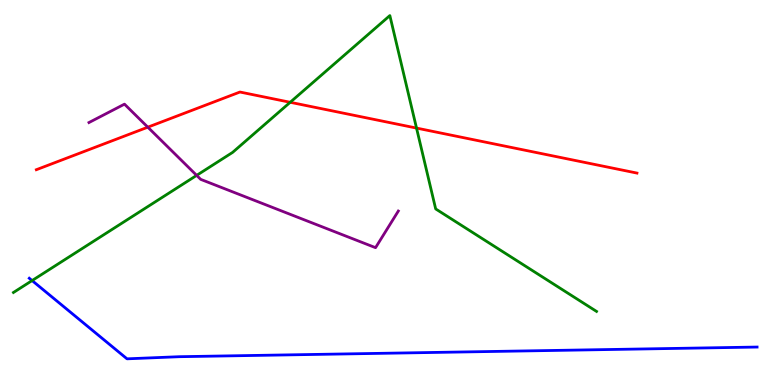[{'lines': ['blue', 'red'], 'intersections': []}, {'lines': ['green', 'red'], 'intersections': [{'x': 3.74, 'y': 7.34}, {'x': 5.37, 'y': 6.67}]}, {'lines': ['purple', 'red'], 'intersections': [{'x': 1.91, 'y': 6.7}]}, {'lines': ['blue', 'green'], 'intersections': [{'x': 0.414, 'y': 2.71}]}, {'lines': ['blue', 'purple'], 'intersections': []}, {'lines': ['green', 'purple'], 'intersections': [{'x': 2.54, 'y': 5.44}]}]